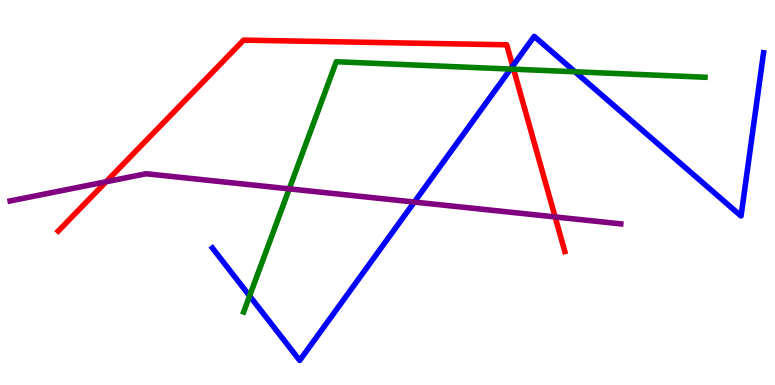[{'lines': ['blue', 'red'], 'intersections': [{'x': 6.62, 'y': 8.28}]}, {'lines': ['green', 'red'], 'intersections': [{'x': 6.63, 'y': 8.2}]}, {'lines': ['purple', 'red'], 'intersections': [{'x': 1.37, 'y': 5.28}, {'x': 7.16, 'y': 4.37}]}, {'lines': ['blue', 'green'], 'intersections': [{'x': 3.22, 'y': 2.31}, {'x': 6.59, 'y': 8.21}, {'x': 7.42, 'y': 8.14}]}, {'lines': ['blue', 'purple'], 'intersections': [{'x': 5.35, 'y': 4.75}]}, {'lines': ['green', 'purple'], 'intersections': [{'x': 3.73, 'y': 5.09}]}]